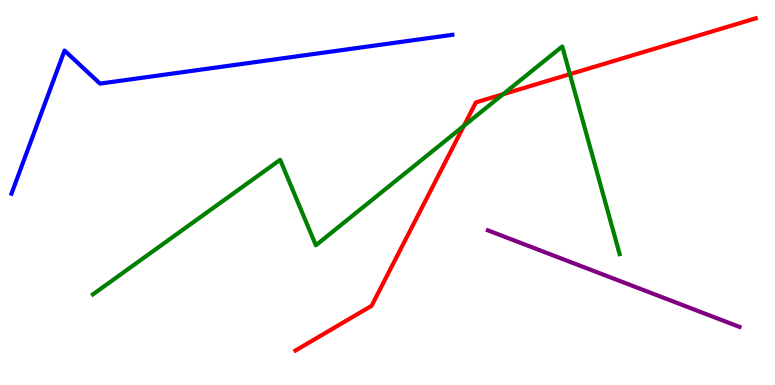[{'lines': ['blue', 'red'], 'intersections': []}, {'lines': ['green', 'red'], 'intersections': [{'x': 5.99, 'y': 6.73}, {'x': 6.49, 'y': 7.55}, {'x': 7.35, 'y': 8.07}]}, {'lines': ['purple', 'red'], 'intersections': []}, {'lines': ['blue', 'green'], 'intersections': []}, {'lines': ['blue', 'purple'], 'intersections': []}, {'lines': ['green', 'purple'], 'intersections': []}]